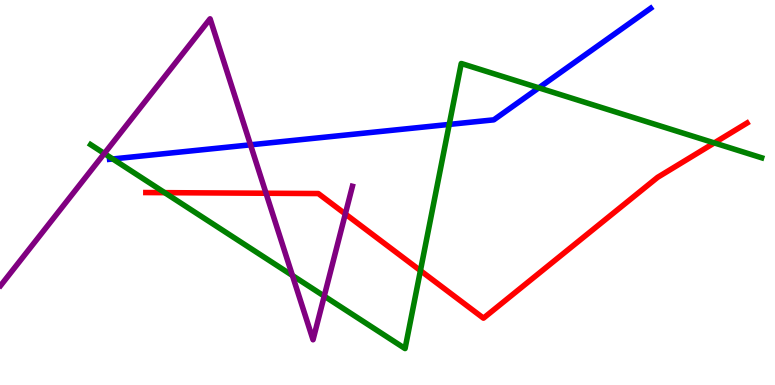[{'lines': ['blue', 'red'], 'intersections': []}, {'lines': ['green', 'red'], 'intersections': [{'x': 2.13, 'y': 5.0}, {'x': 5.42, 'y': 2.97}, {'x': 9.22, 'y': 6.29}]}, {'lines': ['purple', 'red'], 'intersections': [{'x': 3.43, 'y': 4.98}, {'x': 4.46, 'y': 4.44}]}, {'lines': ['blue', 'green'], 'intersections': [{'x': 1.45, 'y': 5.87}, {'x': 5.8, 'y': 6.77}, {'x': 6.95, 'y': 7.72}]}, {'lines': ['blue', 'purple'], 'intersections': [{'x': 3.23, 'y': 6.24}]}, {'lines': ['green', 'purple'], 'intersections': [{'x': 1.35, 'y': 6.01}, {'x': 3.77, 'y': 2.84}, {'x': 4.18, 'y': 2.31}]}]